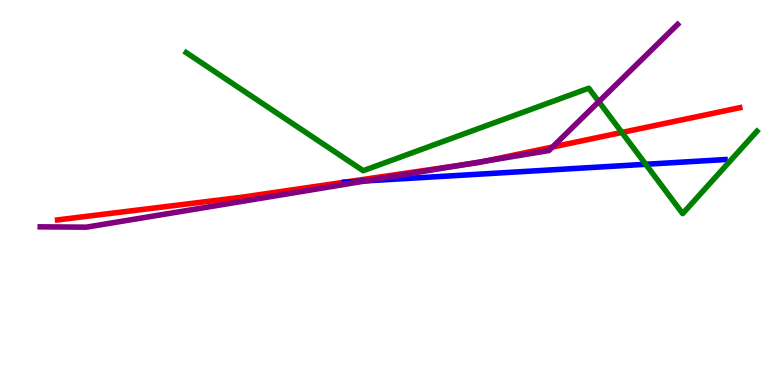[{'lines': ['blue', 'red'], 'intersections': [{'x': 4.45, 'y': 5.27}]}, {'lines': ['green', 'red'], 'intersections': [{'x': 8.02, 'y': 6.56}]}, {'lines': ['purple', 'red'], 'intersections': [{'x': 5.94, 'y': 5.71}, {'x': 6.27, 'y': 5.82}, {'x': 7.13, 'y': 6.18}]}, {'lines': ['blue', 'green'], 'intersections': [{'x': 8.33, 'y': 5.73}]}, {'lines': ['blue', 'purple'], 'intersections': [{'x': 4.72, 'y': 5.3}]}, {'lines': ['green', 'purple'], 'intersections': [{'x': 7.73, 'y': 7.36}]}]